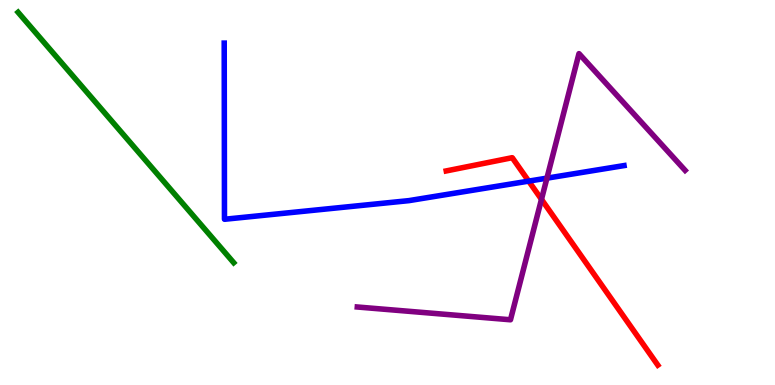[{'lines': ['blue', 'red'], 'intersections': [{'x': 6.82, 'y': 5.3}]}, {'lines': ['green', 'red'], 'intersections': []}, {'lines': ['purple', 'red'], 'intersections': [{'x': 6.99, 'y': 4.82}]}, {'lines': ['blue', 'green'], 'intersections': []}, {'lines': ['blue', 'purple'], 'intersections': [{'x': 7.06, 'y': 5.37}]}, {'lines': ['green', 'purple'], 'intersections': []}]